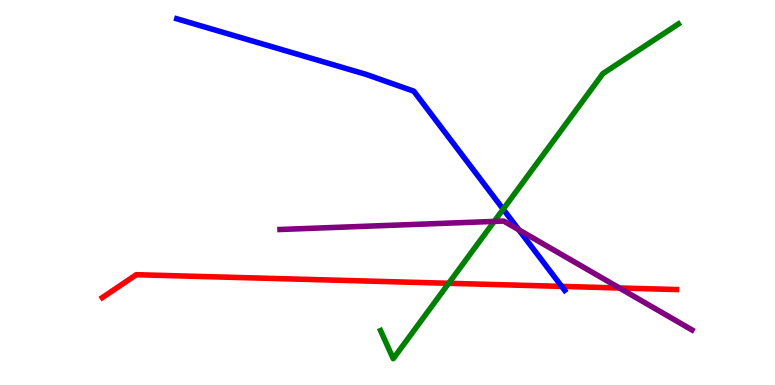[{'lines': ['blue', 'red'], 'intersections': [{'x': 7.25, 'y': 2.56}]}, {'lines': ['green', 'red'], 'intersections': [{'x': 5.79, 'y': 2.64}]}, {'lines': ['purple', 'red'], 'intersections': [{'x': 7.99, 'y': 2.52}]}, {'lines': ['blue', 'green'], 'intersections': [{'x': 6.49, 'y': 4.57}]}, {'lines': ['blue', 'purple'], 'intersections': [{'x': 6.69, 'y': 4.03}]}, {'lines': ['green', 'purple'], 'intersections': [{'x': 6.38, 'y': 4.25}]}]